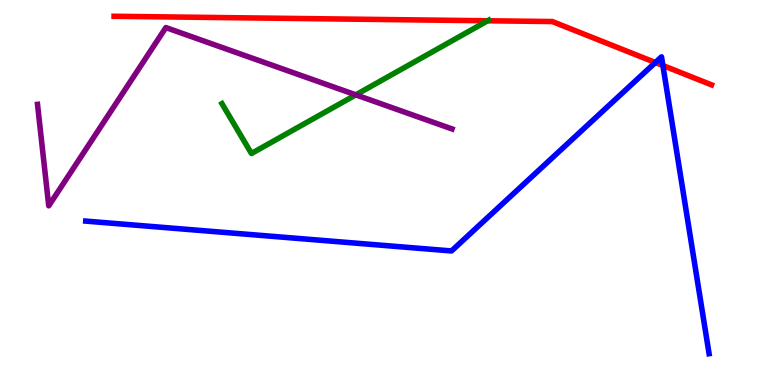[{'lines': ['blue', 'red'], 'intersections': [{'x': 8.46, 'y': 8.38}, {'x': 8.55, 'y': 8.3}]}, {'lines': ['green', 'red'], 'intersections': [{'x': 6.29, 'y': 9.46}]}, {'lines': ['purple', 'red'], 'intersections': []}, {'lines': ['blue', 'green'], 'intersections': []}, {'lines': ['blue', 'purple'], 'intersections': []}, {'lines': ['green', 'purple'], 'intersections': [{'x': 4.59, 'y': 7.54}]}]